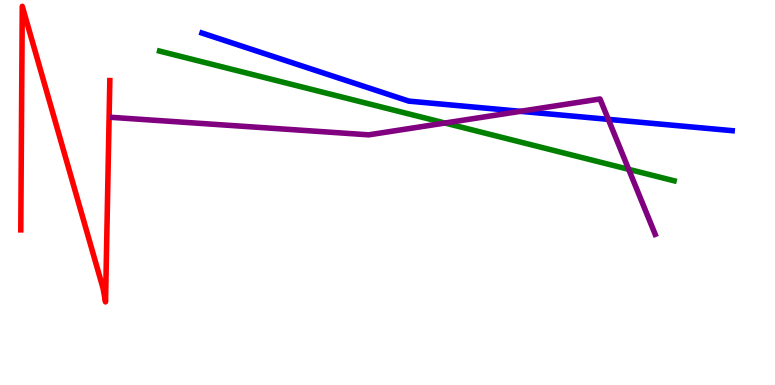[{'lines': ['blue', 'red'], 'intersections': []}, {'lines': ['green', 'red'], 'intersections': []}, {'lines': ['purple', 'red'], 'intersections': []}, {'lines': ['blue', 'green'], 'intersections': []}, {'lines': ['blue', 'purple'], 'intersections': [{'x': 6.72, 'y': 7.11}, {'x': 7.85, 'y': 6.9}]}, {'lines': ['green', 'purple'], 'intersections': [{'x': 5.74, 'y': 6.8}, {'x': 8.11, 'y': 5.6}]}]